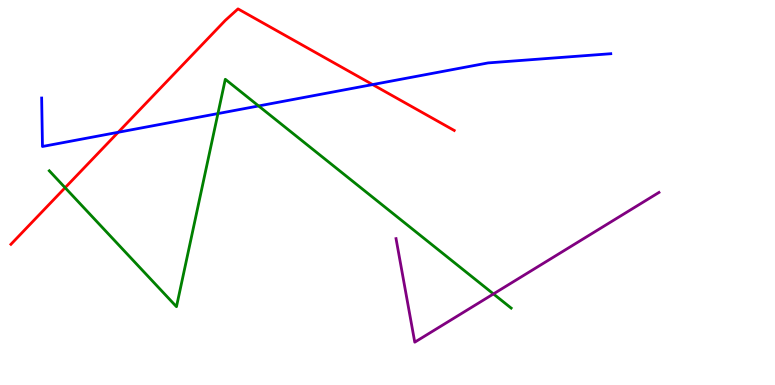[{'lines': ['blue', 'red'], 'intersections': [{'x': 1.52, 'y': 6.56}, {'x': 4.81, 'y': 7.8}]}, {'lines': ['green', 'red'], 'intersections': [{'x': 0.84, 'y': 5.12}]}, {'lines': ['purple', 'red'], 'intersections': []}, {'lines': ['blue', 'green'], 'intersections': [{'x': 2.81, 'y': 7.05}, {'x': 3.34, 'y': 7.25}]}, {'lines': ['blue', 'purple'], 'intersections': []}, {'lines': ['green', 'purple'], 'intersections': [{'x': 6.37, 'y': 2.37}]}]